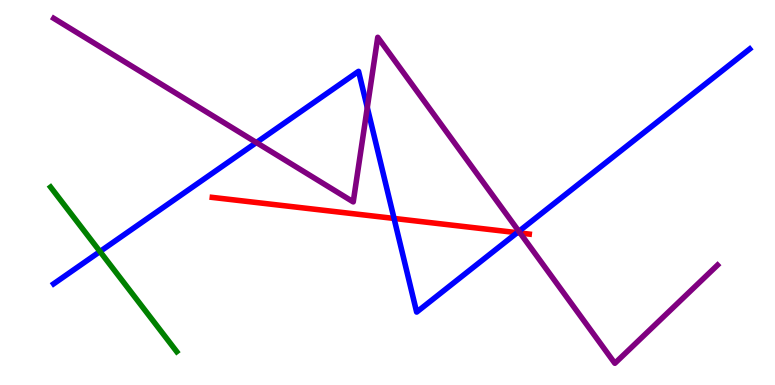[{'lines': ['blue', 'red'], 'intersections': [{'x': 5.08, 'y': 4.33}, {'x': 6.67, 'y': 3.96}]}, {'lines': ['green', 'red'], 'intersections': []}, {'lines': ['purple', 'red'], 'intersections': [{'x': 6.71, 'y': 3.95}]}, {'lines': ['blue', 'green'], 'intersections': [{'x': 1.29, 'y': 3.47}]}, {'lines': ['blue', 'purple'], 'intersections': [{'x': 3.31, 'y': 6.3}, {'x': 4.74, 'y': 7.21}, {'x': 6.7, 'y': 3.99}]}, {'lines': ['green', 'purple'], 'intersections': []}]